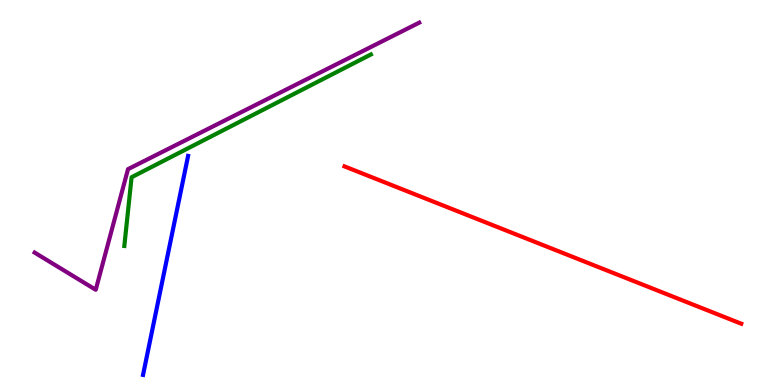[{'lines': ['blue', 'red'], 'intersections': []}, {'lines': ['green', 'red'], 'intersections': []}, {'lines': ['purple', 'red'], 'intersections': []}, {'lines': ['blue', 'green'], 'intersections': []}, {'lines': ['blue', 'purple'], 'intersections': []}, {'lines': ['green', 'purple'], 'intersections': []}]